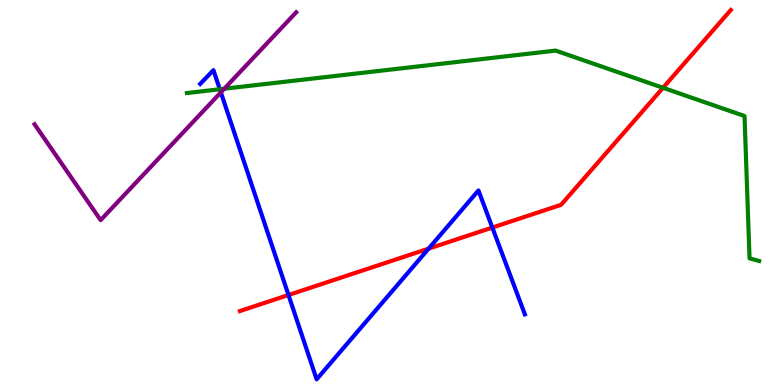[{'lines': ['blue', 'red'], 'intersections': [{'x': 3.72, 'y': 2.34}, {'x': 5.53, 'y': 3.54}, {'x': 6.35, 'y': 4.09}]}, {'lines': ['green', 'red'], 'intersections': [{'x': 8.56, 'y': 7.72}]}, {'lines': ['purple', 'red'], 'intersections': []}, {'lines': ['blue', 'green'], 'intersections': [{'x': 2.84, 'y': 7.68}]}, {'lines': ['blue', 'purple'], 'intersections': [{'x': 2.85, 'y': 7.6}]}, {'lines': ['green', 'purple'], 'intersections': [{'x': 2.89, 'y': 7.7}]}]